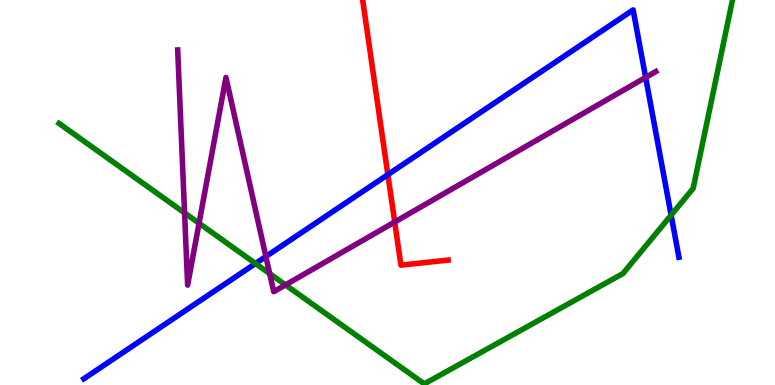[{'lines': ['blue', 'red'], 'intersections': [{'x': 5.0, 'y': 5.46}]}, {'lines': ['green', 'red'], 'intersections': []}, {'lines': ['purple', 'red'], 'intersections': [{'x': 5.09, 'y': 4.23}]}, {'lines': ['blue', 'green'], 'intersections': [{'x': 3.3, 'y': 3.16}, {'x': 8.66, 'y': 4.41}]}, {'lines': ['blue', 'purple'], 'intersections': [{'x': 3.43, 'y': 3.34}, {'x': 8.33, 'y': 7.99}]}, {'lines': ['green', 'purple'], 'intersections': [{'x': 2.38, 'y': 4.47}, {'x': 2.57, 'y': 4.2}, {'x': 3.48, 'y': 2.89}, {'x': 3.68, 'y': 2.6}]}]